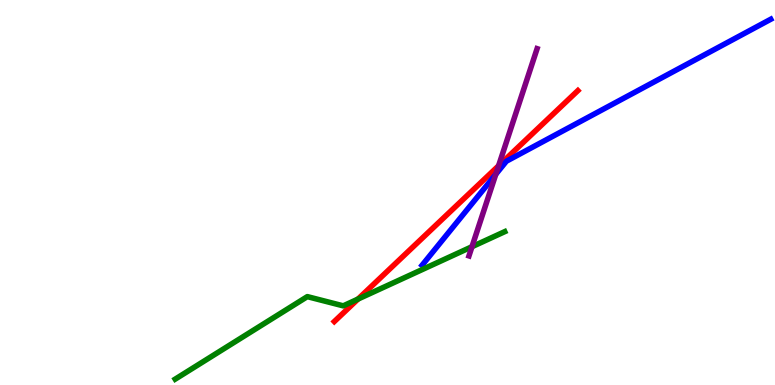[{'lines': ['blue', 'red'], 'intersections': []}, {'lines': ['green', 'red'], 'intersections': [{'x': 4.62, 'y': 2.23}]}, {'lines': ['purple', 'red'], 'intersections': [{'x': 6.43, 'y': 5.69}]}, {'lines': ['blue', 'green'], 'intersections': []}, {'lines': ['blue', 'purple'], 'intersections': [{'x': 6.4, 'y': 5.47}]}, {'lines': ['green', 'purple'], 'intersections': [{'x': 6.09, 'y': 3.59}]}]